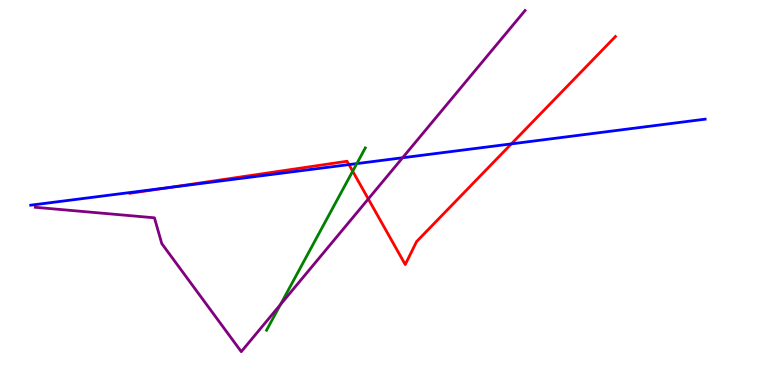[{'lines': ['blue', 'red'], 'intersections': [{'x': 2.18, 'y': 5.13}, {'x': 4.5, 'y': 5.72}, {'x': 6.6, 'y': 6.26}]}, {'lines': ['green', 'red'], 'intersections': [{'x': 4.55, 'y': 5.55}]}, {'lines': ['purple', 'red'], 'intersections': [{'x': 4.75, 'y': 4.83}]}, {'lines': ['blue', 'green'], 'intersections': [{'x': 4.6, 'y': 5.75}]}, {'lines': ['blue', 'purple'], 'intersections': [{'x': 5.19, 'y': 5.9}]}, {'lines': ['green', 'purple'], 'intersections': [{'x': 3.62, 'y': 2.09}]}]